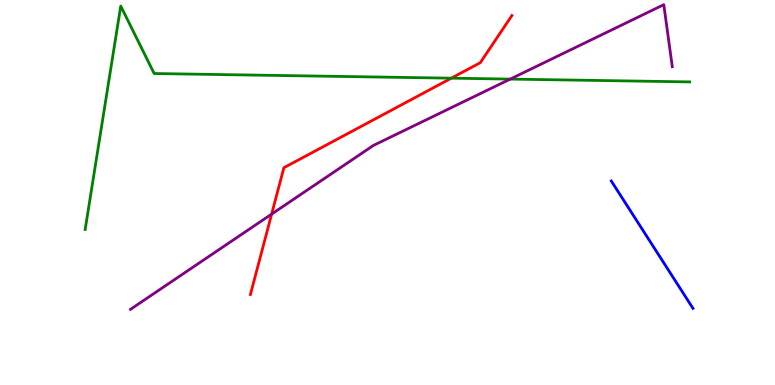[{'lines': ['blue', 'red'], 'intersections': []}, {'lines': ['green', 'red'], 'intersections': [{'x': 5.82, 'y': 7.97}]}, {'lines': ['purple', 'red'], 'intersections': [{'x': 3.51, 'y': 4.44}]}, {'lines': ['blue', 'green'], 'intersections': []}, {'lines': ['blue', 'purple'], 'intersections': []}, {'lines': ['green', 'purple'], 'intersections': [{'x': 6.58, 'y': 7.95}]}]